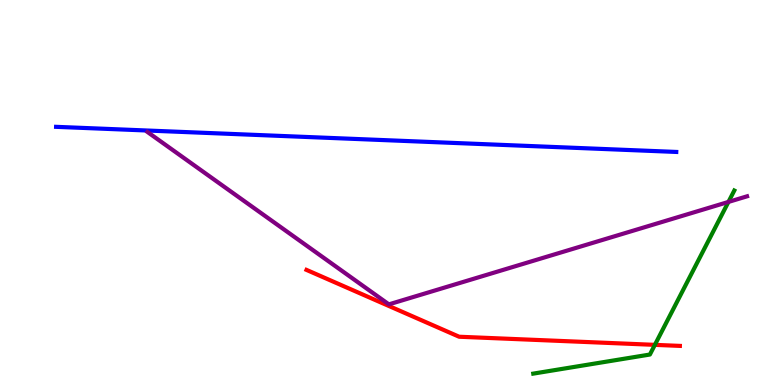[{'lines': ['blue', 'red'], 'intersections': []}, {'lines': ['green', 'red'], 'intersections': [{'x': 8.45, 'y': 1.04}]}, {'lines': ['purple', 'red'], 'intersections': []}, {'lines': ['blue', 'green'], 'intersections': []}, {'lines': ['blue', 'purple'], 'intersections': []}, {'lines': ['green', 'purple'], 'intersections': [{'x': 9.4, 'y': 4.76}]}]